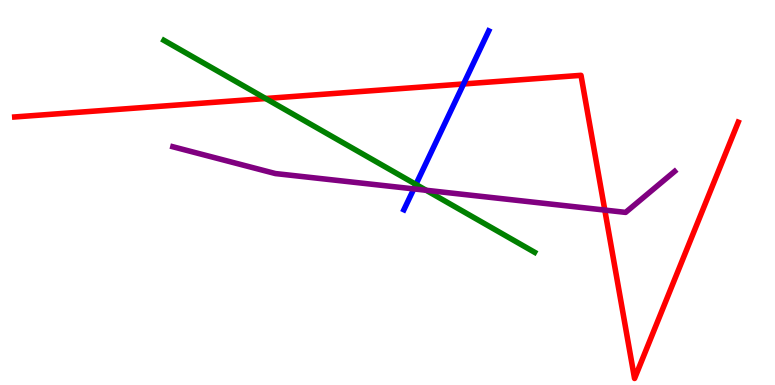[{'lines': ['blue', 'red'], 'intersections': [{'x': 5.98, 'y': 7.82}]}, {'lines': ['green', 'red'], 'intersections': [{'x': 3.43, 'y': 7.44}]}, {'lines': ['purple', 'red'], 'intersections': [{'x': 7.8, 'y': 4.54}]}, {'lines': ['blue', 'green'], 'intersections': [{'x': 5.37, 'y': 5.21}]}, {'lines': ['blue', 'purple'], 'intersections': [{'x': 5.34, 'y': 5.09}]}, {'lines': ['green', 'purple'], 'intersections': [{'x': 5.5, 'y': 5.06}]}]